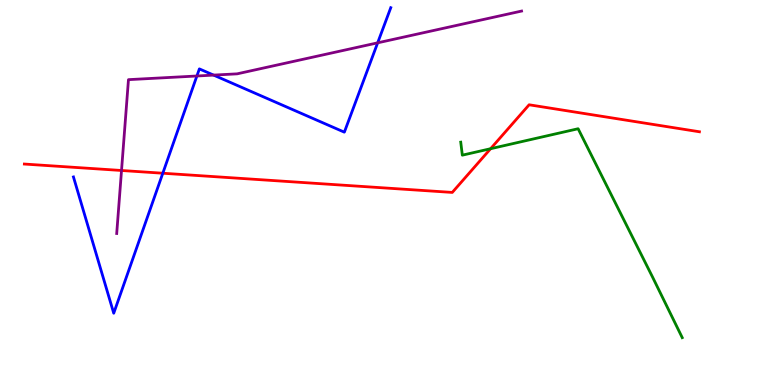[{'lines': ['blue', 'red'], 'intersections': [{'x': 2.1, 'y': 5.5}]}, {'lines': ['green', 'red'], 'intersections': [{'x': 6.33, 'y': 6.14}]}, {'lines': ['purple', 'red'], 'intersections': [{'x': 1.57, 'y': 5.57}]}, {'lines': ['blue', 'green'], 'intersections': []}, {'lines': ['blue', 'purple'], 'intersections': [{'x': 2.54, 'y': 8.03}, {'x': 2.76, 'y': 8.05}, {'x': 4.87, 'y': 8.89}]}, {'lines': ['green', 'purple'], 'intersections': []}]